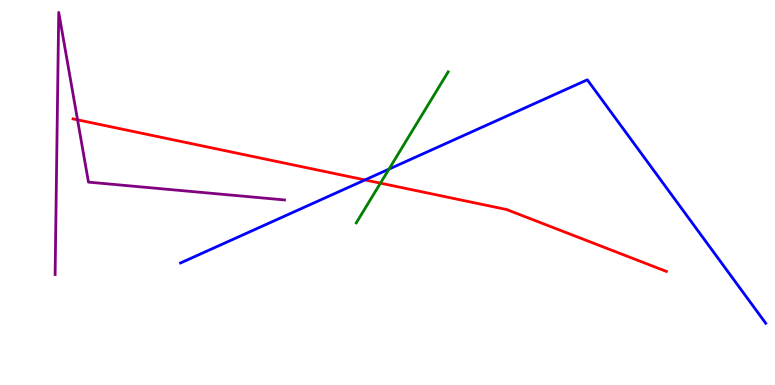[{'lines': ['blue', 'red'], 'intersections': [{'x': 4.71, 'y': 5.33}]}, {'lines': ['green', 'red'], 'intersections': [{'x': 4.91, 'y': 5.24}]}, {'lines': ['purple', 'red'], 'intersections': [{'x': 1.0, 'y': 6.89}]}, {'lines': ['blue', 'green'], 'intersections': [{'x': 5.02, 'y': 5.61}]}, {'lines': ['blue', 'purple'], 'intersections': []}, {'lines': ['green', 'purple'], 'intersections': []}]